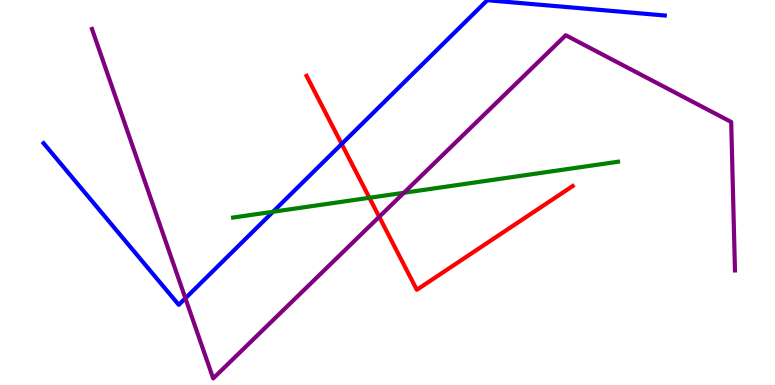[{'lines': ['blue', 'red'], 'intersections': [{'x': 4.41, 'y': 6.26}]}, {'lines': ['green', 'red'], 'intersections': [{'x': 4.77, 'y': 4.86}]}, {'lines': ['purple', 'red'], 'intersections': [{'x': 4.89, 'y': 4.37}]}, {'lines': ['blue', 'green'], 'intersections': [{'x': 3.52, 'y': 4.5}]}, {'lines': ['blue', 'purple'], 'intersections': [{'x': 2.39, 'y': 2.25}]}, {'lines': ['green', 'purple'], 'intersections': [{'x': 5.21, 'y': 4.99}]}]